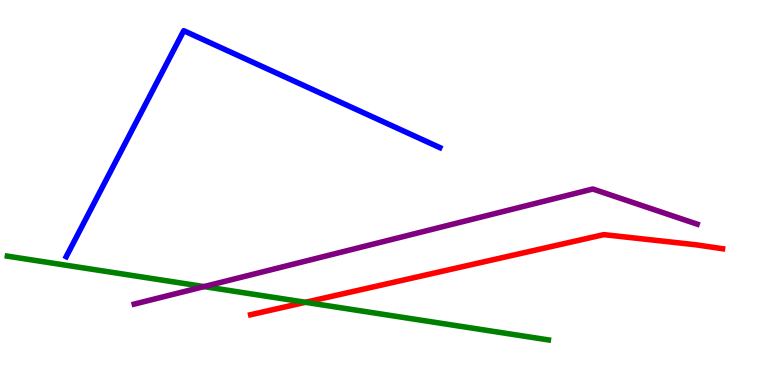[{'lines': ['blue', 'red'], 'intersections': []}, {'lines': ['green', 'red'], 'intersections': [{'x': 3.94, 'y': 2.15}]}, {'lines': ['purple', 'red'], 'intersections': []}, {'lines': ['blue', 'green'], 'intersections': []}, {'lines': ['blue', 'purple'], 'intersections': []}, {'lines': ['green', 'purple'], 'intersections': [{'x': 2.63, 'y': 2.56}]}]